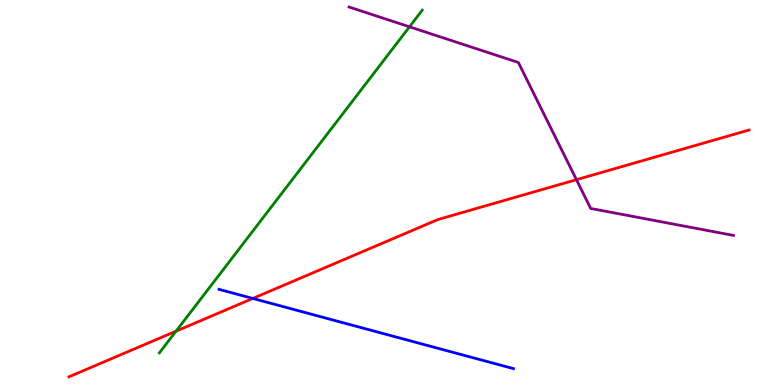[{'lines': ['blue', 'red'], 'intersections': [{'x': 3.26, 'y': 2.25}]}, {'lines': ['green', 'red'], 'intersections': [{'x': 2.27, 'y': 1.4}]}, {'lines': ['purple', 'red'], 'intersections': [{'x': 7.44, 'y': 5.33}]}, {'lines': ['blue', 'green'], 'intersections': []}, {'lines': ['blue', 'purple'], 'intersections': []}, {'lines': ['green', 'purple'], 'intersections': [{'x': 5.28, 'y': 9.3}]}]